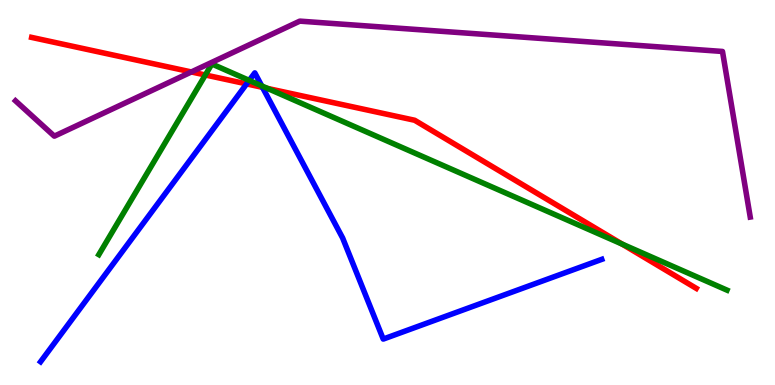[{'lines': ['blue', 'red'], 'intersections': [{'x': 3.18, 'y': 7.82}, {'x': 3.39, 'y': 7.73}]}, {'lines': ['green', 'red'], 'intersections': [{'x': 2.65, 'y': 8.05}, {'x': 3.45, 'y': 7.7}, {'x': 8.03, 'y': 3.66}]}, {'lines': ['purple', 'red'], 'intersections': [{'x': 2.47, 'y': 8.13}]}, {'lines': ['blue', 'green'], 'intersections': [{'x': 3.22, 'y': 7.91}, {'x': 3.38, 'y': 7.77}]}, {'lines': ['blue', 'purple'], 'intersections': []}, {'lines': ['green', 'purple'], 'intersections': []}]